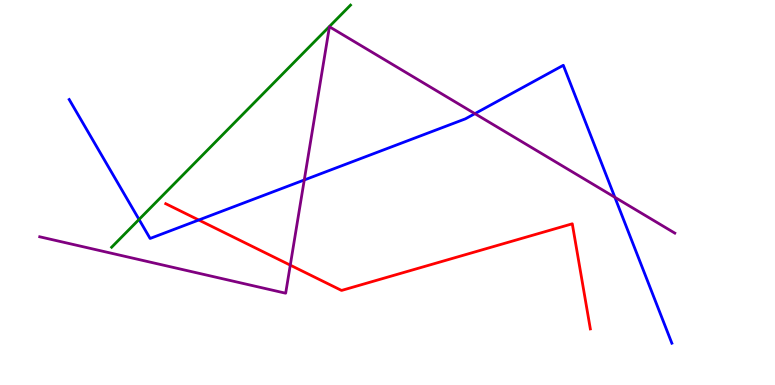[{'lines': ['blue', 'red'], 'intersections': [{'x': 2.56, 'y': 4.29}]}, {'lines': ['green', 'red'], 'intersections': []}, {'lines': ['purple', 'red'], 'intersections': [{'x': 3.75, 'y': 3.11}]}, {'lines': ['blue', 'green'], 'intersections': [{'x': 1.79, 'y': 4.3}]}, {'lines': ['blue', 'purple'], 'intersections': [{'x': 3.93, 'y': 5.33}, {'x': 6.13, 'y': 7.05}, {'x': 7.93, 'y': 4.88}]}, {'lines': ['green', 'purple'], 'intersections': []}]